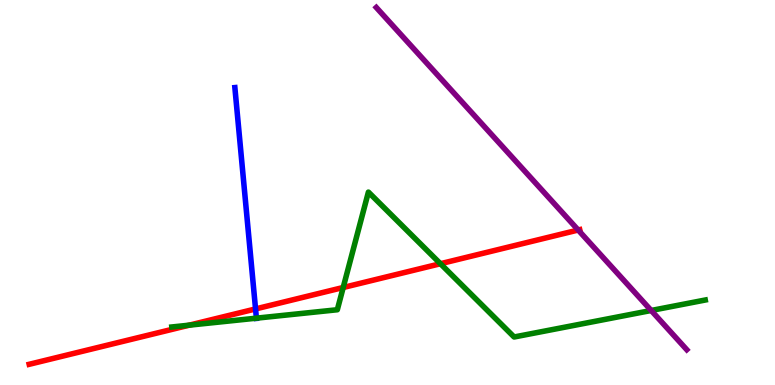[{'lines': ['blue', 'red'], 'intersections': [{'x': 3.3, 'y': 1.98}]}, {'lines': ['green', 'red'], 'intersections': [{'x': 2.44, 'y': 1.55}, {'x': 4.43, 'y': 2.53}, {'x': 5.68, 'y': 3.15}]}, {'lines': ['purple', 'red'], 'intersections': [{'x': 7.46, 'y': 4.03}]}, {'lines': ['blue', 'green'], 'intersections': [{'x': 3.31, 'y': 1.74}]}, {'lines': ['blue', 'purple'], 'intersections': []}, {'lines': ['green', 'purple'], 'intersections': [{'x': 8.4, 'y': 1.94}]}]